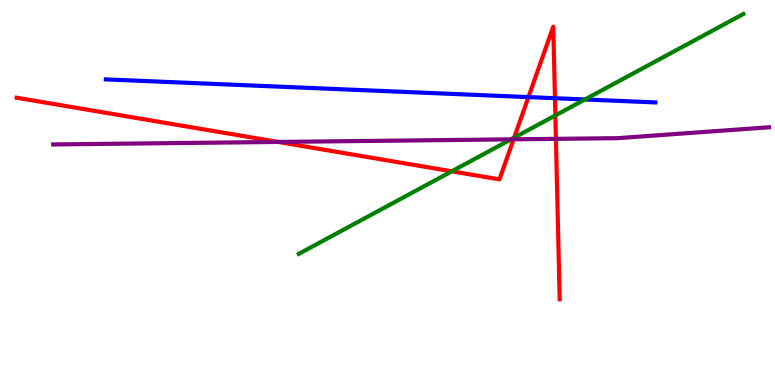[{'lines': ['blue', 'red'], 'intersections': [{'x': 6.82, 'y': 7.48}, {'x': 7.16, 'y': 7.45}]}, {'lines': ['green', 'red'], 'intersections': [{'x': 5.83, 'y': 5.55}, {'x': 6.63, 'y': 6.42}, {'x': 7.17, 'y': 7.0}]}, {'lines': ['purple', 'red'], 'intersections': [{'x': 3.59, 'y': 6.31}, {'x': 6.63, 'y': 6.38}, {'x': 7.17, 'y': 6.39}]}, {'lines': ['blue', 'green'], 'intersections': [{'x': 7.55, 'y': 7.42}]}, {'lines': ['blue', 'purple'], 'intersections': []}, {'lines': ['green', 'purple'], 'intersections': [{'x': 6.59, 'y': 6.38}]}]